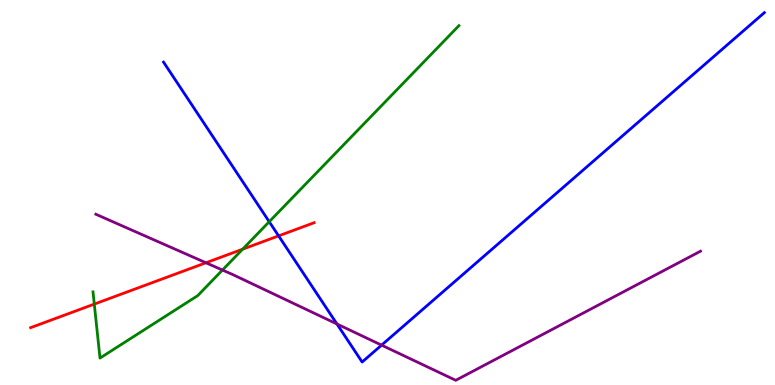[{'lines': ['blue', 'red'], 'intersections': [{'x': 3.59, 'y': 3.87}]}, {'lines': ['green', 'red'], 'intersections': [{'x': 1.22, 'y': 2.1}, {'x': 3.13, 'y': 3.53}]}, {'lines': ['purple', 'red'], 'intersections': [{'x': 2.66, 'y': 3.17}]}, {'lines': ['blue', 'green'], 'intersections': [{'x': 3.47, 'y': 4.24}]}, {'lines': ['blue', 'purple'], 'intersections': [{'x': 4.35, 'y': 1.59}, {'x': 4.92, 'y': 1.04}]}, {'lines': ['green', 'purple'], 'intersections': [{'x': 2.87, 'y': 2.99}]}]